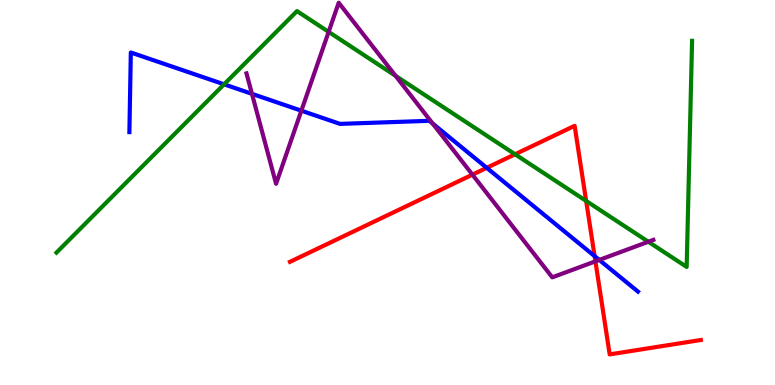[{'lines': ['blue', 'red'], 'intersections': [{'x': 6.28, 'y': 5.64}, {'x': 7.67, 'y': 3.35}]}, {'lines': ['green', 'red'], 'intersections': [{'x': 6.65, 'y': 5.99}, {'x': 7.56, 'y': 4.78}]}, {'lines': ['purple', 'red'], 'intersections': [{'x': 6.1, 'y': 5.46}, {'x': 7.68, 'y': 3.21}]}, {'lines': ['blue', 'green'], 'intersections': [{'x': 2.89, 'y': 7.81}]}, {'lines': ['blue', 'purple'], 'intersections': [{'x': 3.25, 'y': 7.56}, {'x': 3.89, 'y': 7.12}, {'x': 5.58, 'y': 6.79}, {'x': 7.73, 'y': 3.25}]}, {'lines': ['green', 'purple'], 'intersections': [{'x': 4.24, 'y': 9.17}, {'x': 5.1, 'y': 8.03}, {'x': 8.37, 'y': 3.72}]}]